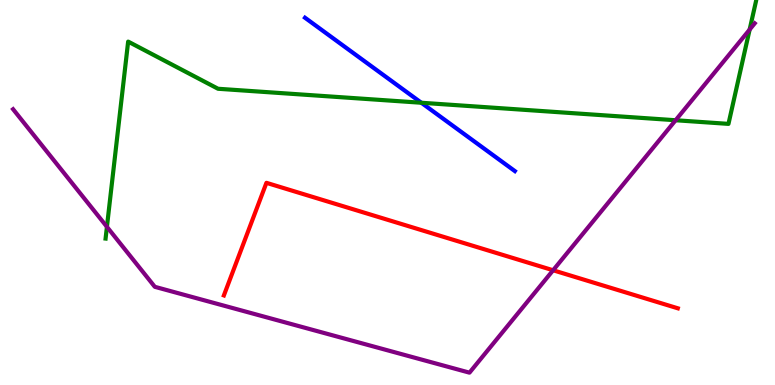[{'lines': ['blue', 'red'], 'intersections': []}, {'lines': ['green', 'red'], 'intersections': []}, {'lines': ['purple', 'red'], 'intersections': [{'x': 7.14, 'y': 2.98}]}, {'lines': ['blue', 'green'], 'intersections': [{'x': 5.44, 'y': 7.33}]}, {'lines': ['blue', 'purple'], 'intersections': []}, {'lines': ['green', 'purple'], 'intersections': [{'x': 1.38, 'y': 4.11}, {'x': 8.72, 'y': 6.88}, {'x': 9.67, 'y': 9.23}]}]